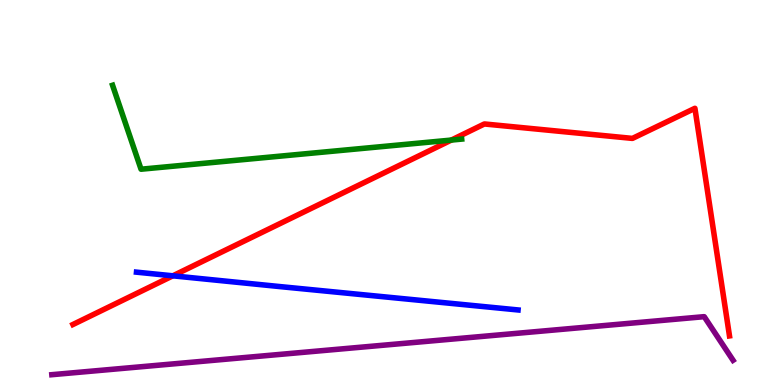[{'lines': ['blue', 'red'], 'intersections': [{'x': 2.23, 'y': 2.84}]}, {'lines': ['green', 'red'], 'intersections': [{'x': 5.82, 'y': 6.36}]}, {'lines': ['purple', 'red'], 'intersections': []}, {'lines': ['blue', 'green'], 'intersections': []}, {'lines': ['blue', 'purple'], 'intersections': []}, {'lines': ['green', 'purple'], 'intersections': []}]